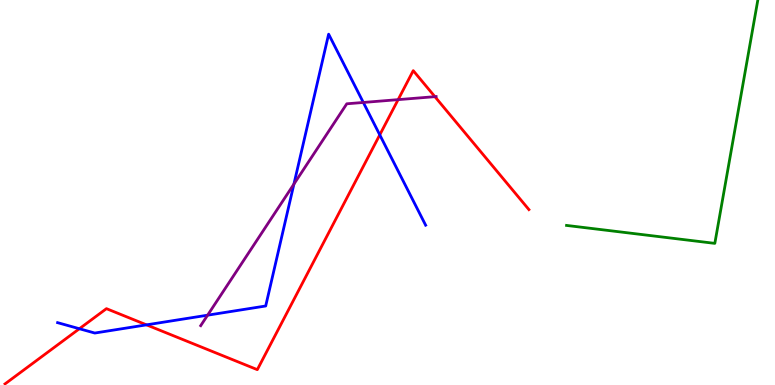[{'lines': ['blue', 'red'], 'intersections': [{'x': 1.02, 'y': 1.46}, {'x': 1.89, 'y': 1.56}, {'x': 4.9, 'y': 6.5}]}, {'lines': ['green', 'red'], 'intersections': []}, {'lines': ['purple', 'red'], 'intersections': [{'x': 5.14, 'y': 7.41}, {'x': 5.61, 'y': 7.49}]}, {'lines': ['blue', 'green'], 'intersections': []}, {'lines': ['blue', 'purple'], 'intersections': [{'x': 2.68, 'y': 1.81}, {'x': 3.79, 'y': 5.22}, {'x': 4.69, 'y': 7.34}]}, {'lines': ['green', 'purple'], 'intersections': []}]